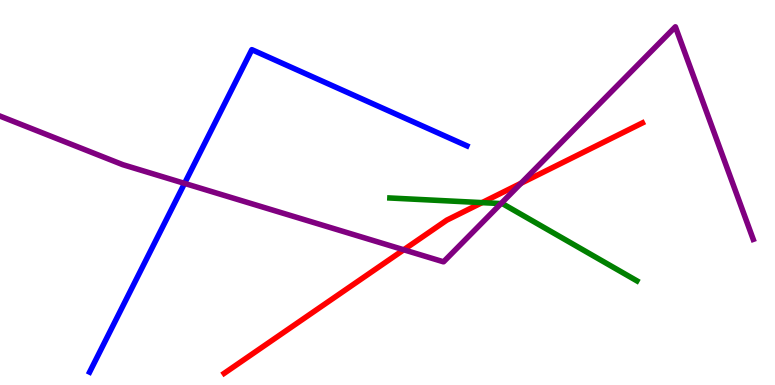[{'lines': ['blue', 'red'], 'intersections': []}, {'lines': ['green', 'red'], 'intersections': [{'x': 6.22, 'y': 4.74}]}, {'lines': ['purple', 'red'], 'intersections': [{'x': 5.21, 'y': 3.51}, {'x': 6.72, 'y': 5.24}]}, {'lines': ['blue', 'green'], 'intersections': []}, {'lines': ['blue', 'purple'], 'intersections': [{'x': 2.38, 'y': 5.24}]}, {'lines': ['green', 'purple'], 'intersections': [{'x': 6.46, 'y': 4.71}]}]